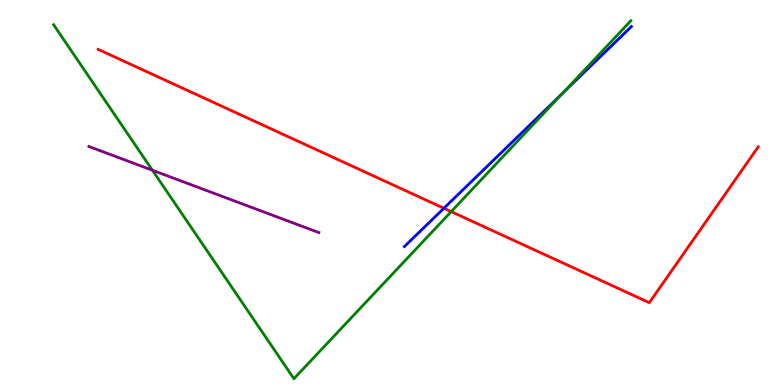[{'lines': ['blue', 'red'], 'intersections': [{'x': 5.73, 'y': 4.59}]}, {'lines': ['green', 'red'], 'intersections': [{'x': 5.82, 'y': 4.5}]}, {'lines': ['purple', 'red'], 'intersections': []}, {'lines': ['blue', 'green'], 'intersections': [{'x': 7.26, 'y': 7.59}]}, {'lines': ['blue', 'purple'], 'intersections': []}, {'lines': ['green', 'purple'], 'intersections': [{'x': 1.97, 'y': 5.58}]}]